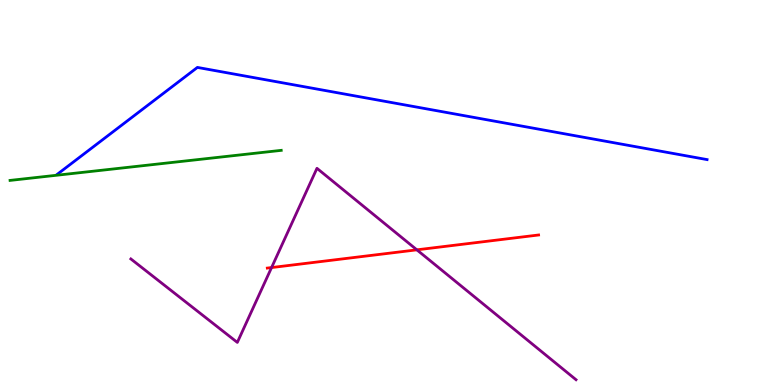[{'lines': ['blue', 'red'], 'intersections': []}, {'lines': ['green', 'red'], 'intersections': []}, {'lines': ['purple', 'red'], 'intersections': [{'x': 3.5, 'y': 3.05}, {'x': 5.38, 'y': 3.51}]}, {'lines': ['blue', 'green'], 'intersections': []}, {'lines': ['blue', 'purple'], 'intersections': []}, {'lines': ['green', 'purple'], 'intersections': []}]